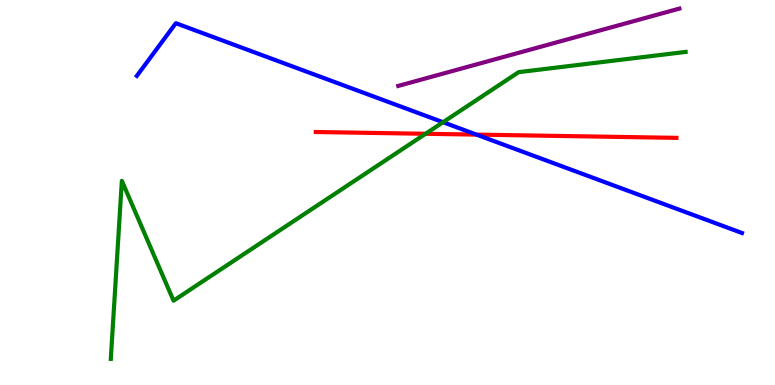[{'lines': ['blue', 'red'], 'intersections': [{'x': 6.15, 'y': 6.5}]}, {'lines': ['green', 'red'], 'intersections': [{'x': 5.49, 'y': 6.53}]}, {'lines': ['purple', 'red'], 'intersections': []}, {'lines': ['blue', 'green'], 'intersections': [{'x': 5.72, 'y': 6.83}]}, {'lines': ['blue', 'purple'], 'intersections': []}, {'lines': ['green', 'purple'], 'intersections': []}]